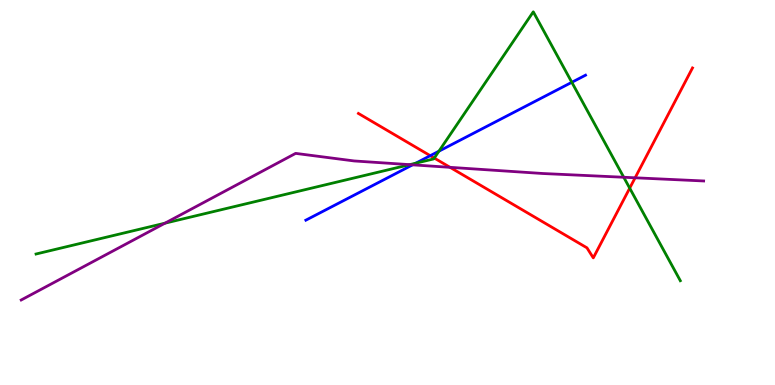[{'lines': ['blue', 'red'], 'intersections': [{'x': 5.55, 'y': 5.96}]}, {'lines': ['green', 'red'], 'intersections': [{'x': 5.6, 'y': 5.89}, {'x': 8.13, 'y': 5.11}]}, {'lines': ['purple', 'red'], 'intersections': [{'x': 5.81, 'y': 5.65}, {'x': 8.2, 'y': 5.38}]}, {'lines': ['blue', 'green'], 'intersections': [{'x': 5.36, 'y': 5.76}, {'x': 5.66, 'y': 6.07}, {'x': 7.38, 'y': 7.86}]}, {'lines': ['blue', 'purple'], 'intersections': [{'x': 5.32, 'y': 5.72}]}, {'lines': ['green', 'purple'], 'intersections': [{'x': 2.13, 'y': 4.2}, {'x': 5.29, 'y': 5.72}, {'x': 8.05, 'y': 5.4}]}]